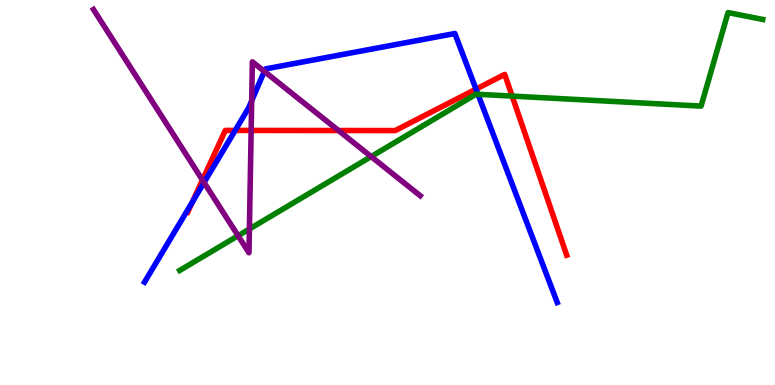[{'lines': ['blue', 'red'], 'intersections': [{'x': 2.48, 'y': 4.75}, {'x': 3.03, 'y': 6.61}, {'x': 6.14, 'y': 7.69}]}, {'lines': ['green', 'red'], 'intersections': [{'x': 6.61, 'y': 7.5}]}, {'lines': ['purple', 'red'], 'intersections': [{'x': 2.61, 'y': 5.32}, {'x': 3.24, 'y': 6.61}, {'x': 4.37, 'y': 6.61}]}, {'lines': ['blue', 'green'], 'intersections': [{'x': 6.17, 'y': 7.55}]}, {'lines': ['blue', 'purple'], 'intersections': [{'x': 2.63, 'y': 5.26}, {'x': 3.25, 'y': 7.38}, {'x': 3.41, 'y': 8.15}]}, {'lines': ['green', 'purple'], 'intersections': [{'x': 3.07, 'y': 3.88}, {'x': 3.22, 'y': 4.05}, {'x': 4.79, 'y': 5.93}]}]